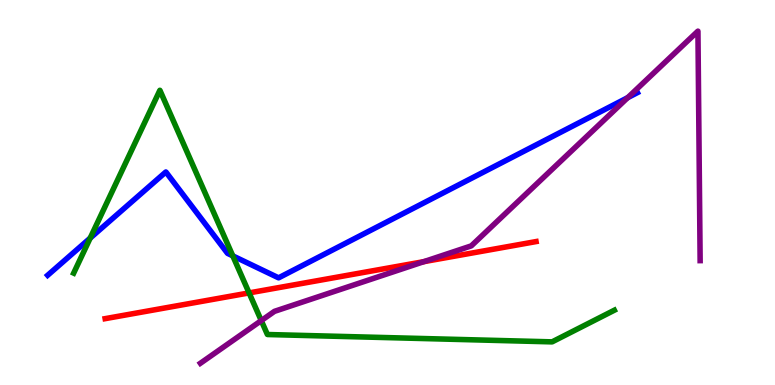[{'lines': ['blue', 'red'], 'intersections': []}, {'lines': ['green', 'red'], 'intersections': [{'x': 3.21, 'y': 2.39}]}, {'lines': ['purple', 'red'], 'intersections': [{'x': 5.47, 'y': 3.2}]}, {'lines': ['blue', 'green'], 'intersections': [{'x': 1.16, 'y': 3.82}, {'x': 3.0, 'y': 3.35}]}, {'lines': ['blue', 'purple'], 'intersections': [{'x': 8.1, 'y': 7.46}]}, {'lines': ['green', 'purple'], 'intersections': [{'x': 3.37, 'y': 1.67}]}]